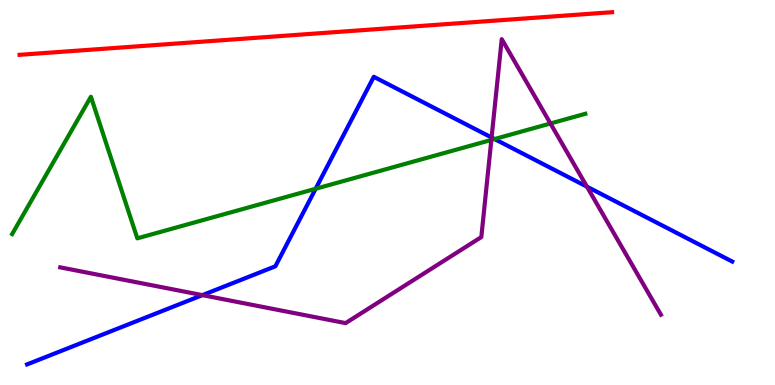[{'lines': ['blue', 'red'], 'intersections': []}, {'lines': ['green', 'red'], 'intersections': []}, {'lines': ['purple', 'red'], 'intersections': []}, {'lines': ['blue', 'green'], 'intersections': [{'x': 4.07, 'y': 5.1}, {'x': 6.38, 'y': 6.39}]}, {'lines': ['blue', 'purple'], 'intersections': [{'x': 2.61, 'y': 2.33}, {'x': 6.34, 'y': 6.43}, {'x': 7.57, 'y': 5.15}]}, {'lines': ['green', 'purple'], 'intersections': [{'x': 6.34, 'y': 6.37}, {'x': 7.1, 'y': 6.79}]}]